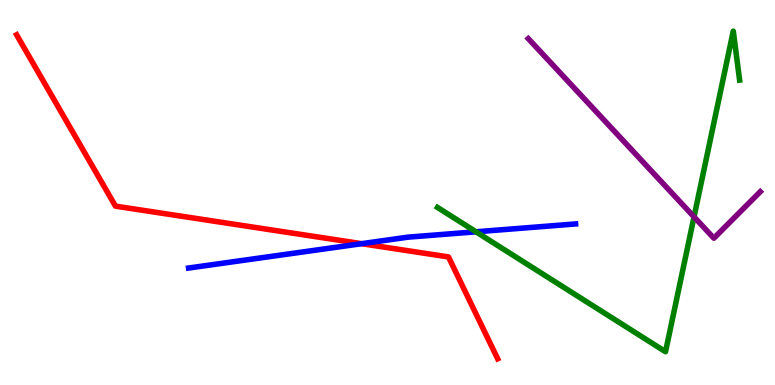[{'lines': ['blue', 'red'], 'intersections': [{'x': 4.67, 'y': 3.67}]}, {'lines': ['green', 'red'], 'intersections': []}, {'lines': ['purple', 'red'], 'intersections': []}, {'lines': ['blue', 'green'], 'intersections': [{'x': 6.14, 'y': 3.98}]}, {'lines': ['blue', 'purple'], 'intersections': []}, {'lines': ['green', 'purple'], 'intersections': [{'x': 8.96, 'y': 4.37}]}]